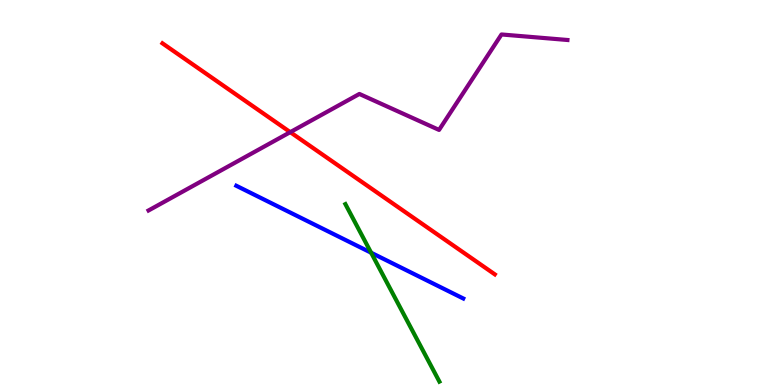[{'lines': ['blue', 'red'], 'intersections': []}, {'lines': ['green', 'red'], 'intersections': []}, {'lines': ['purple', 'red'], 'intersections': [{'x': 3.75, 'y': 6.57}]}, {'lines': ['blue', 'green'], 'intersections': [{'x': 4.79, 'y': 3.44}]}, {'lines': ['blue', 'purple'], 'intersections': []}, {'lines': ['green', 'purple'], 'intersections': []}]